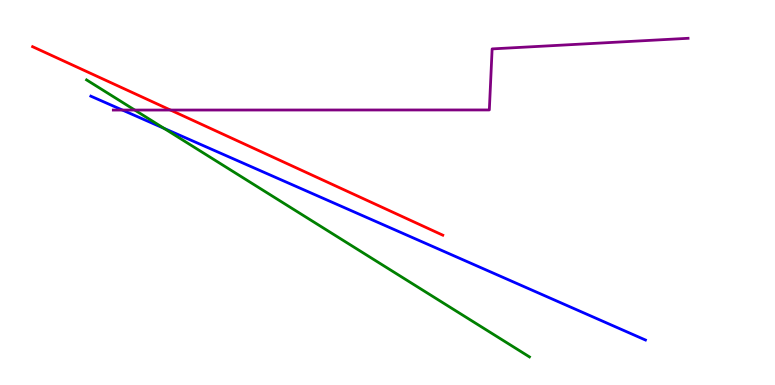[{'lines': ['blue', 'red'], 'intersections': []}, {'lines': ['green', 'red'], 'intersections': []}, {'lines': ['purple', 'red'], 'intersections': [{'x': 2.2, 'y': 7.14}]}, {'lines': ['blue', 'green'], 'intersections': [{'x': 2.12, 'y': 6.67}]}, {'lines': ['blue', 'purple'], 'intersections': [{'x': 1.58, 'y': 7.14}]}, {'lines': ['green', 'purple'], 'intersections': [{'x': 1.74, 'y': 7.14}]}]